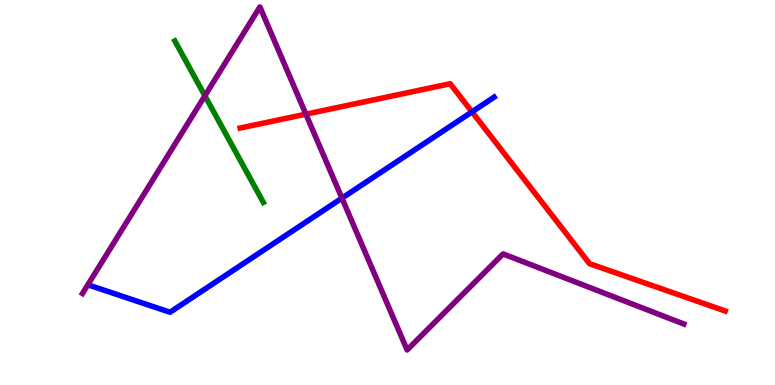[{'lines': ['blue', 'red'], 'intersections': [{'x': 6.09, 'y': 7.09}]}, {'lines': ['green', 'red'], 'intersections': []}, {'lines': ['purple', 'red'], 'intersections': [{'x': 3.95, 'y': 7.03}]}, {'lines': ['blue', 'green'], 'intersections': []}, {'lines': ['blue', 'purple'], 'intersections': [{'x': 4.41, 'y': 4.85}]}, {'lines': ['green', 'purple'], 'intersections': [{'x': 2.64, 'y': 7.51}]}]